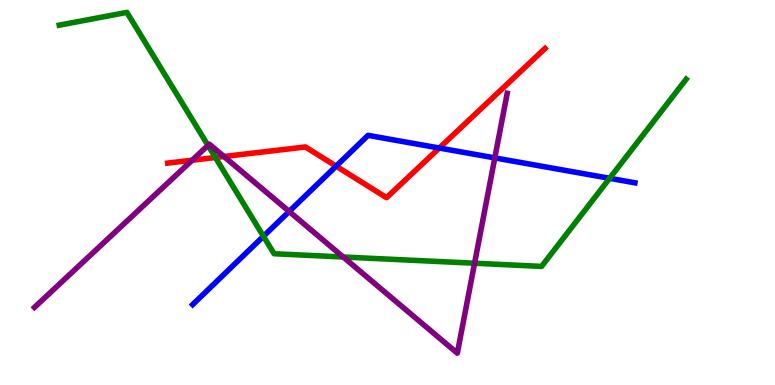[{'lines': ['blue', 'red'], 'intersections': [{'x': 4.34, 'y': 5.68}, {'x': 5.67, 'y': 6.16}]}, {'lines': ['green', 'red'], 'intersections': [{'x': 2.78, 'y': 5.91}]}, {'lines': ['purple', 'red'], 'intersections': [{'x': 2.48, 'y': 5.84}, {'x': 2.89, 'y': 5.93}]}, {'lines': ['blue', 'green'], 'intersections': [{'x': 3.4, 'y': 3.86}, {'x': 7.87, 'y': 5.37}]}, {'lines': ['blue', 'purple'], 'intersections': [{'x': 3.73, 'y': 4.51}, {'x': 6.38, 'y': 5.9}]}, {'lines': ['green', 'purple'], 'intersections': [{'x': 2.68, 'y': 6.22}, {'x': 4.43, 'y': 3.32}, {'x': 6.12, 'y': 3.16}]}]